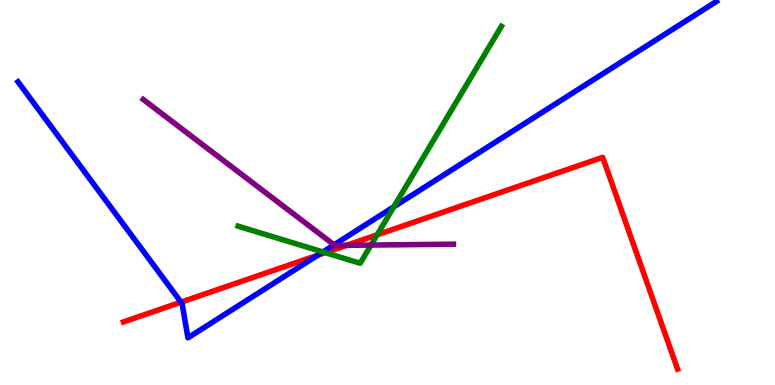[{'lines': ['blue', 'red'], 'intersections': [{'x': 2.34, 'y': 2.15}, {'x': 4.1, 'y': 3.37}]}, {'lines': ['green', 'red'], 'intersections': [{'x': 4.2, 'y': 3.44}, {'x': 4.87, 'y': 3.9}]}, {'lines': ['purple', 'red'], 'intersections': [{'x': 4.47, 'y': 3.63}]}, {'lines': ['blue', 'green'], 'intersections': [{'x': 4.17, 'y': 3.46}, {'x': 5.08, 'y': 4.63}]}, {'lines': ['blue', 'purple'], 'intersections': [{'x': 4.31, 'y': 3.64}]}, {'lines': ['green', 'purple'], 'intersections': [{'x': 4.79, 'y': 3.63}]}]